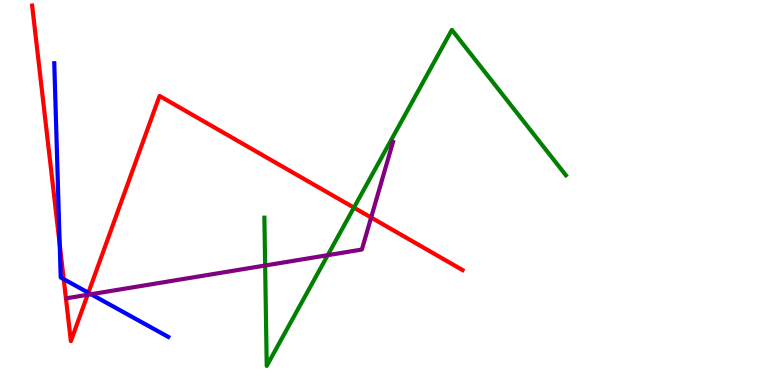[{'lines': ['blue', 'red'], 'intersections': [{'x': 0.77, 'y': 3.65}, {'x': 0.822, 'y': 2.75}, {'x': 1.14, 'y': 2.4}]}, {'lines': ['green', 'red'], 'intersections': [{'x': 4.57, 'y': 4.61}]}, {'lines': ['purple', 'red'], 'intersections': [{'x': 1.13, 'y': 2.34}, {'x': 4.79, 'y': 4.35}]}, {'lines': ['blue', 'green'], 'intersections': []}, {'lines': ['blue', 'purple'], 'intersections': [{'x': 1.17, 'y': 2.36}]}, {'lines': ['green', 'purple'], 'intersections': [{'x': 3.42, 'y': 3.1}, {'x': 4.23, 'y': 3.37}]}]